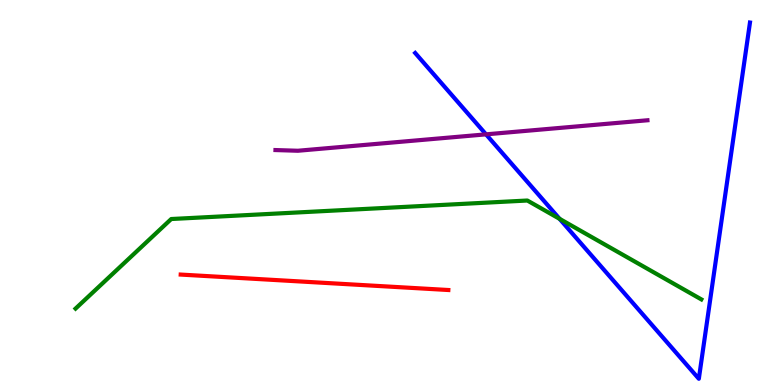[{'lines': ['blue', 'red'], 'intersections': []}, {'lines': ['green', 'red'], 'intersections': []}, {'lines': ['purple', 'red'], 'intersections': []}, {'lines': ['blue', 'green'], 'intersections': [{'x': 7.22, 'y': 4.32}]}, {'lines': ['blue', 'purple'], 'intersections': [{'x': 6.27, 'y': 6.51}]}, {'lines': ['green', 'purple'], 'intersections': []}]